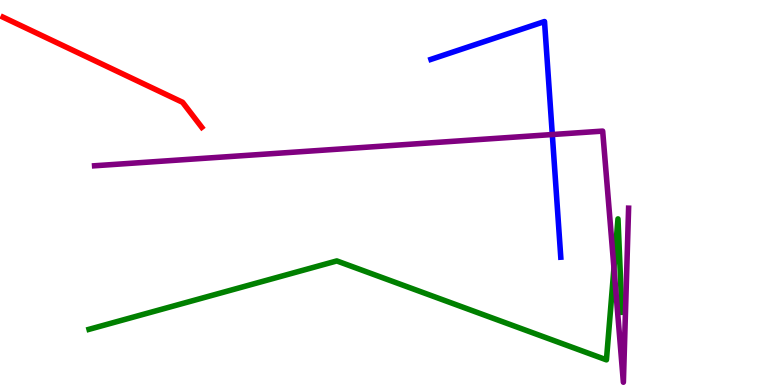[{'lines': ['blue', 'red'], 'intersections': []}, {'lines': ['green', 'red'], 'intersections': []}, {'lines': ['purple', 'red'], 'intersections': []}, {'lines': ['blue', 'green'], 'intersections': []}, {'lines': ['blue', 'purple'], 'intersections': [{'x': 7.13, 'y': 6.51}]}, {'lines': ['green', 'purple'], 'intersections': [{'x': 7.92, 'y': 3.04}]}]